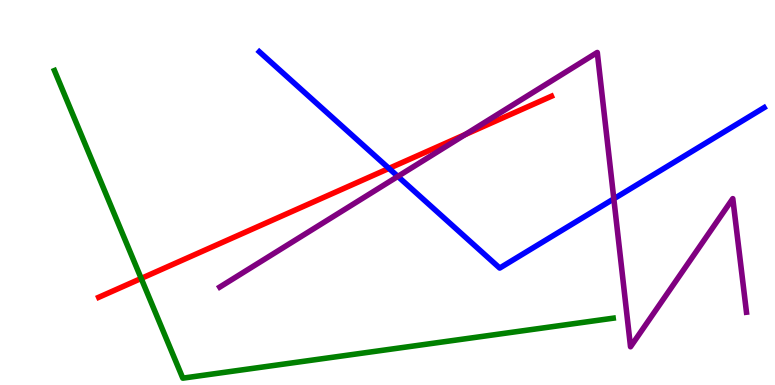[{'lines': ['blue', 'red'], 'intersections': [{'x': 5.02, 'y': 5.63}]}, {'lines': ['green', 'red'], 'intersections': [{'x': 1.82, 'y': 2.77}]}, {'lines': ['purple', 'red'], 'intersections': [{'x': 6.0, 'y': 6.51}]}, {'lines': ['blue', 'green'], 'intersections': []}, {'lines': ['blue', 'purple'], 'intersections': [{'x': 5.13, 'y': 5.42}, {'x': 7.92, 'y': 4.84}]}, {'lines': ['green', 'purple'], 'intersections': []}]